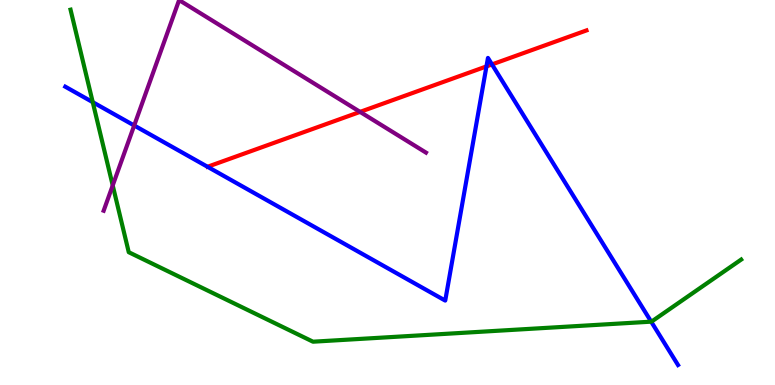[{'lines': ['blue', 'red'], 'intersections': [{'x': 6.28, 'y': 8.28}, {'x': 6.35, 'y': 8.33}]}, {'lines': ['green', 'red'], 'intersections': []}, {'lines': ['purple', 'red'], 'intersections': [{'x': 4.65, 'y': 7.09}]}, {'lines': ['blue', 'green'], 'intersections': [{'x': 1.2, 'y': 7.35}, {'x': 8.4, 'y': 1.65}]}, {'lines': ['blue', 'purple'], 'intersections': [{'x': 1.73, 'y': 6.74}]}, {'lines': ['green', 'purple'], 'intersections': [{'x': 1.45, 'y': 5.18}]}]